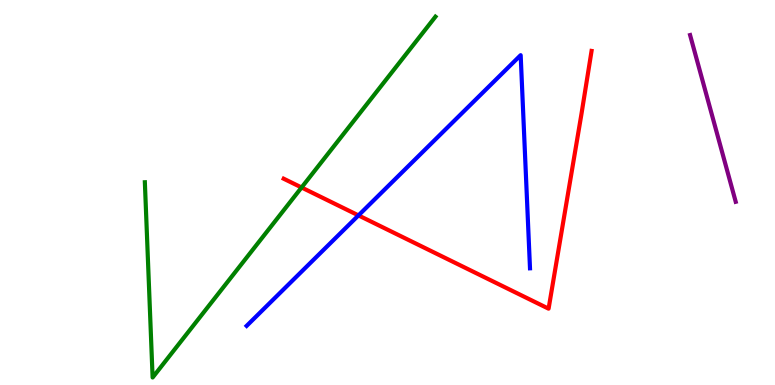[{'lines': ['blue', 'red'], 'intersections': [{'x': 4.63, 'y': 4.41}]}, {'lines': ['green', 'red'], 'intersections': [{'x': 3.89, 'y': 5.13}]}, {'lines': ['purple', 'red'], 'intersections': []}, {'lines': ['blue', 'green'], 'intersections': []}, {'lines': ['blue', 'purple'], 'intersections': []}, {'lines': ['green', 'purple'], 'intersections': []}]